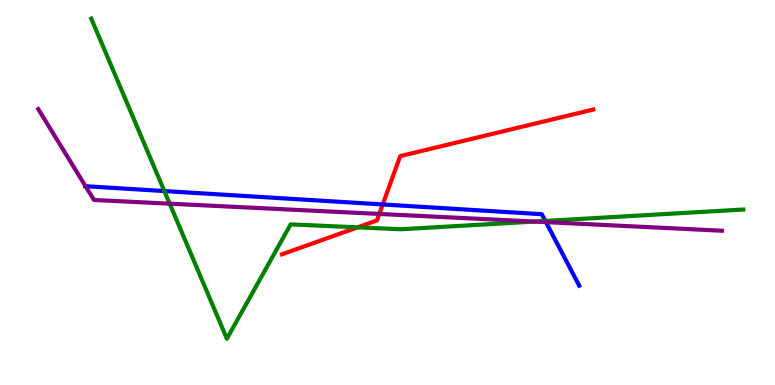[{'lines': ['blue', 'red'], 'intersections': [{'x': 4.94, 'y': 4.69}]}, {'lines': ['green', 'red'], 'intersections': [{'x': 4.61, 'y': 4.09}]}, {'lines': ['purple', 'red'], 'intersections': [{'x': 4.89, 'y': 4.44}]}, {'lines': ['blue', 'green'], 'intersections': [{'x': 2.12, 'y': 5.04}, {'x': 7.04, 'y': 4.26}]}, {'lines': ['blue', 'purple'], 'intersections': [{'x': 1.1, 'y': 5.16}, {'x': 7.04, 'y': 4.23}]}, {'lines': ['green', 'purple'], 'intersections': [{'x': 2.19, 'y': 4.71}, {'x': 6.9, 'y': 4.25}]}]